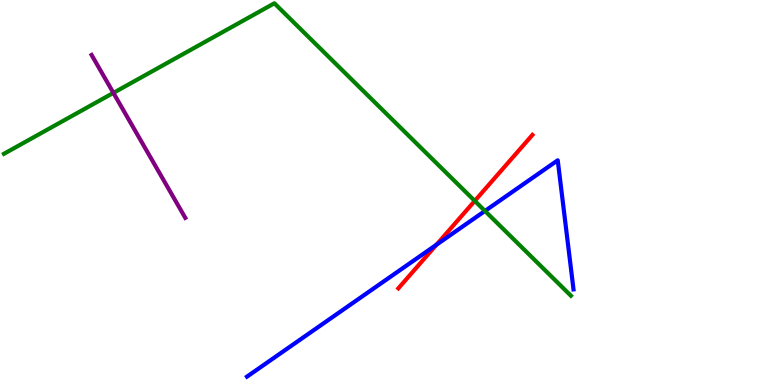[{'lines': ['blue', 'red'], 'intersections': [{'x': 5.63, 'y': 3.64}]}, {'lines': ['green', 'red'], 'intersections': [{'x': 6.13, 'y': 4.78}]}, {'lines': ['purple', 'red'], 'intersections': []}, {'lines': ['blue', 'green'], 'intersections': [{'x': 6.26, 'y': 4.52}]}, {'lines': ['blue', 'purple'], 'intersections': []}, {'lines': ['green', 'purple'], 'intersections': [{'x': 1.46, 'y': 7.59}]}]